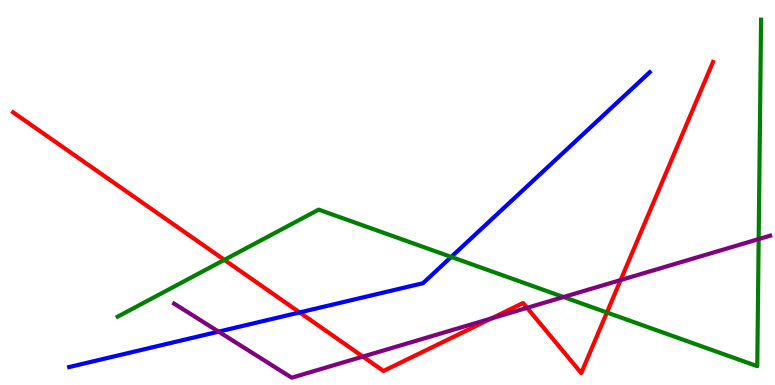[{'lines': ['blue', 'red'], 'intersections': [{'x': 3.87, 'y': 1.89}]}, {'lines': ['green', 'red'], 'intersections': [{'x': 2.89, 'y': 3.25}, {'x': 7.83, 'y': 1.88}]}, {'lines': ['purple', 'red'], 'intersections': [{'x': 4.68, 'y': 0.738}, {'x': 6.34, 'y': 1.73}, {'x': 6.8, 'y': 2.0}, {'x': 8.01, 'y': 2.73}]}, {'lines': ['blue', 'green'], 'intersections': [{'x': 5.82, 'y': 3.33}]}, {'lines': ['blue', 'purple'], 'intersections': [{'x': 2.82, 'y': 1.39}]}, {'lines': ['green', 'purple'], 'intersections': [{'x': 7.27, 'y': 2.29}, {'x': 9.79, 'y': 3.79}]}]